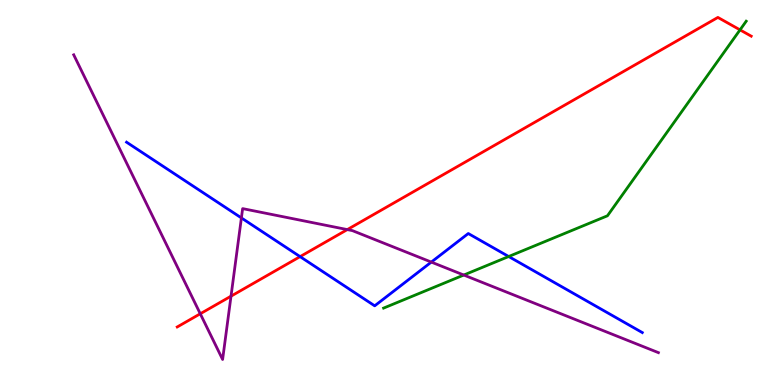[{'lines': ['blue', 'red'], 'intersections': [{'x': 3.87, 'y': 3.33}]}, {'lines': ['green', 'red'], 'intersections': [{'x': 9.55, 'y': 9.22}]}, {'lines': ['purple', 'red'], 'intersections': [{'x': 2.58, 'y': 1.85}, {'x': 2.98, 'y': 2.31}, {'x': 4.48, 'y': 4.04}]}, {'lines': ['blue', 'green'], 'intersections': [{'x': 6.56, 'y': 3.34}]}, {'lines': ['blue', 'purple'], 'intersections': [{'x': 3.11, 'y': 4.34}, {'x': 5.57, 'y': 3.19}]}, {'lines': ['green', 'purple'], 'intersections': [{'x': 5.98, 'y': 2.86}]}]